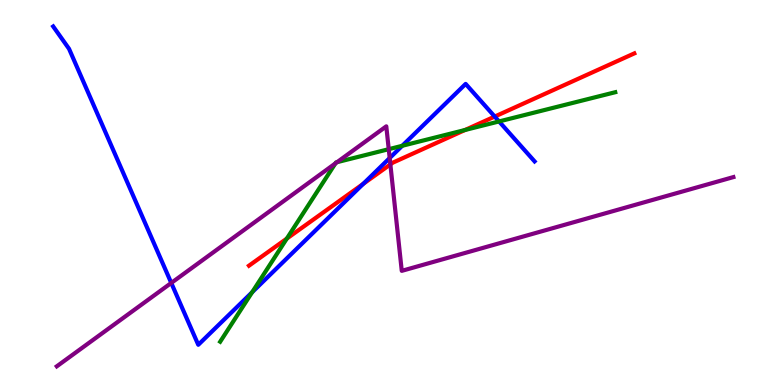[{'lines': ['blue', 'red'], 'intersections': [{'x': 4.69, 'y': 5.22}, {'x': 6.38, 'y': 6.97}]}, {'lines': ['green', 'red'], 'intersections': [{'x': 3.7, 'y': 3.8}, {'x': 6.0, 'y': 6.62}]}, {'lines': ['purple', 'red'], 'intersections': [{'x': 5.04, 'y': 5.73}]}, {'lines': ['blue', 'green'], 'intersections': [{'x': 3.25, 'y': 2.41}, {'x': 5.19, 'y': 6.21}, {'x': 6.44, 'y': 6.85}]}, {'lines': ['blue', 'purple'], 'intersections': [{'x': 2.21, 'y': 2.65}, {'x': 5.03, 'y': 5.9}]}, {'lines': ['green', 'purple'], 'intersections': [{'x': 4.33, 'y': 5.76}, {'x': 4.35, 'y': 5.79}, {'x': 5.02, 'y': 6.13}]}]